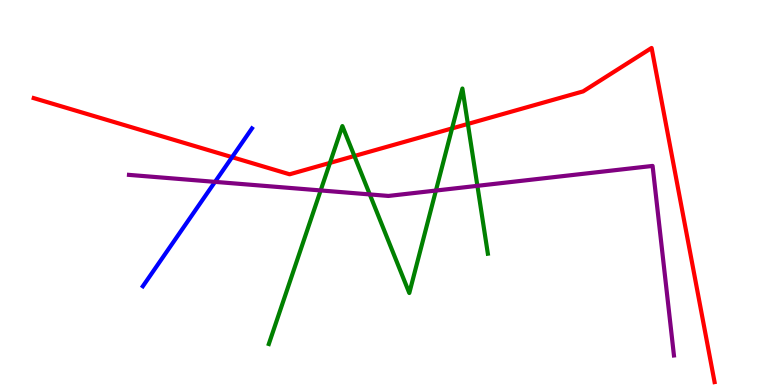[{'lines': ['blue', 'red'], 'intersections': [{'x': 2.99, 'y': 5.92}]}, {'lines': ['green', 'red'], 'intersections': [{'x': 4.26, 'y': 5.77}, {'x': 4.57, 'y': 5.95}, {'x': 5.83, 'y': 6.66}, {'x': 6.04, 'y': 6.78}]}, {'lines': ['purple', 'red'], 'intersections': []}, {'lines': ['blue', 'green'], 'intersections': []}, {'lines': ['blue', 'purple'], 'intersections': [{'x': 2.77, 'y': 5.28}]}, {'lines': ['green', 'purple'], 'intersections': [{'x': 4.14, 'y': 5.05}, {'x': 4.77, 'y': 4.95}, {'x': 5.62, 'y': 5.05}, {'x': 6.16, 'y': 5.17}]}]